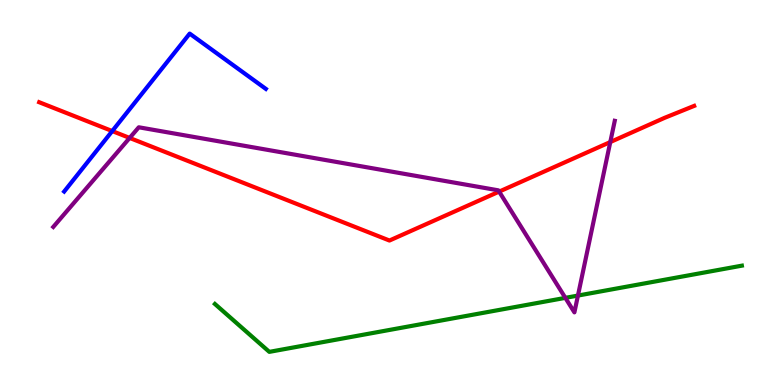[{'lines': ['blue', 'red'], 'intersections': [{'x': 1.45, 'y': 6.6}]}, {'lines': ['green', 'red'], 'intersections': []}, {'lines': ['purple', 'red'], 'intersections': [{'x': 1.67, 'y': 6.42}, {'x': 6.44, 'y': 5.02}, {'x': 7.87, 'y': 6.31}]}, {'lines': ['blue', 'green'], 'intersections': []}, {'lines': ['blue', 'purple'], 'intersections': []}, {'lines': ['green', 'purple'], 'intersections': [{'x': 7.29, 'y': 2.26}, {'x': 7.46, 'y': 2.32}]}]